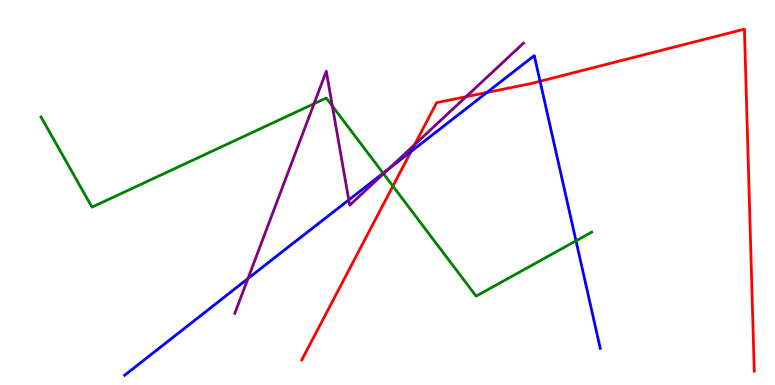[{'lines': ['blue', 'red'], 'intersections': [{'x': 5.3, 'y': 6.06}, {'x': 6.28, 'y': 7.6}, {'x': 6.97, 'y': 7.89}]}, {'lines': ['green', 'red'], 'intersections': [{'x': 5.07, 'y': 5.17}]}, {'lines': ['purple', 'red'], 'intersections': [{'x': 5.35, 'y': 6.24}, {'x': 6.01, 'y': 7.49}]}, {'lines': ['blue', 'green'], 'intersections': [{'x': 4.94, 'y': 5.5}, {'x': 7.43, 'y': 3.74}]}, {'lines': ['blue', 'purple'], 'intersections': [{'x': 3.2, 'y': 2.76}, {'x': 4.5, 'y': 4.81}, {'x': 5.01, 'y': 5.61}]}, {'lines': ['green', 'purple'], 'intersections': [{'x': 4.05, 'y': 7.31}, {'x': 4.29, 'y': 7.25}, {'x': 4.95, 'y': 5.49}]}]